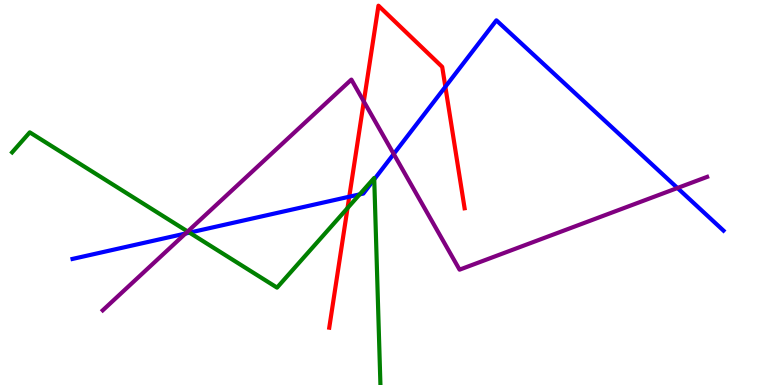[{'lines': ['blue', 'red'], 'intersections': [{'x': 4.51, 'y': 4.89}, {'x': 5.75, 'y': 7.75}]}, {'lines': ['green', 'red'], 'intersections': [{'x': 4.48, 'y': 4.6}]}, {'lines': ['purple', 'red'], 'intersections': [{'x': 4.69, 'y': 7.36}]}, {'lines': ['blue', 'green'], 'intersections': [{'x': 2.44, 'y': 3.96}, {'x': 4.64, 'y': 4.95}, {'x': 4.83, 'y': 5.34}]}, {'lines': ['blue', 'purple'], 'intersections': [{'x': 2.39, 'y': 3.93}, {'x': 5.08, 'y': 6.0}, {'x': 8.74, 'y': 5.12}]}, {'lines': ['green', 'purple'], 'intersections': [{'x': 2.42, 'y': 3.99}]}]